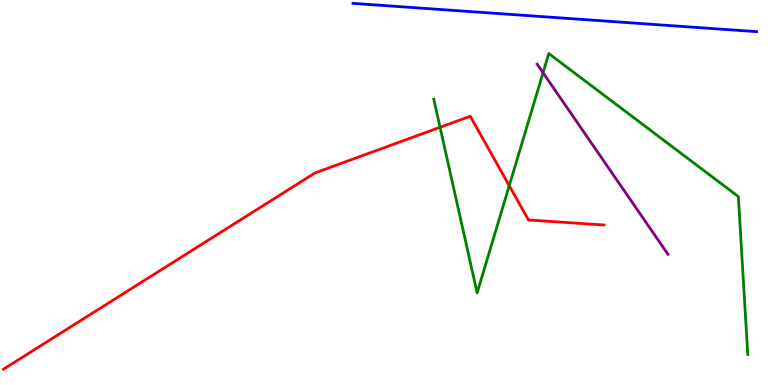[{'lines': ['blue', 'red'], 'intersections': []}, {'lines': ['green', 'red'], 'intersections': [{'x': 5.68, 'y': 6.69}, {'x': 6.57, 'y': 5.18}]}, {'lines': ['purple', 'red'], 'intersections': []}, {'lines': ['blue', 'green'], 'intersections': []}, {'lines': ['blue', 'purple'], 'intersections': []}, {'lines': ['green', 'purple'], 'intersections': [{'x': 7.01, 'y': 8.11}]}]